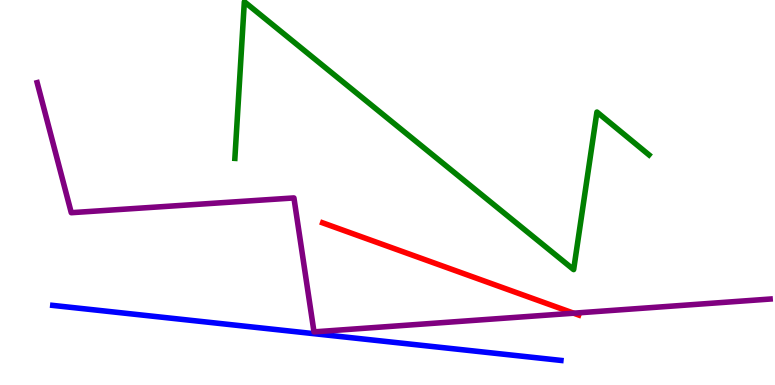[{'lines': ['blue', 'red'], 'intersections': []}, {'lines': ['green', 'red'], 'intersections': []}, {'lines': ['purple', 'red'], 'intersections': [{'x': 7.4, 'y': 1.87}]}, {'lines': ['blue', 'green'], 'intersections': []}, {'lines': ['blue', 'purple'], 'intersections': []}, {'lines': ['green', 'purple'], 'intersections': []}]